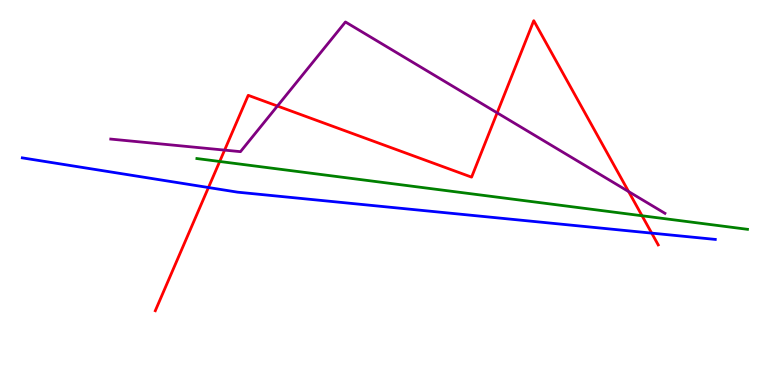[{'lines': ['blue', 'red'], 'intersections': [{'x': 2.69, 'y': 5.13}, {'x': 8.41, 'y': 3.94}]}, {'lines': ['green', 'red'], 'intersections': [{'x': 2.83, 'y': 5.81}, {'x': 8.28, 'y': 4.4}]}, {'lines': ['purple', 'red'], 'intersections': [{'x': 2.9, 'y': 6.1}, {'x': 3.58, 'y': 7.25}, {'x': 6.41, 'y': 7.07}, {'x': 8.11, 'y': 5.02}]}, {'lines': ['blue', 'green'], 'intersections': []}, {'lines': ['blue', 'purple'], 'intersections': []}, {'lines': ['green', 'purple'], 'intersections': []}]